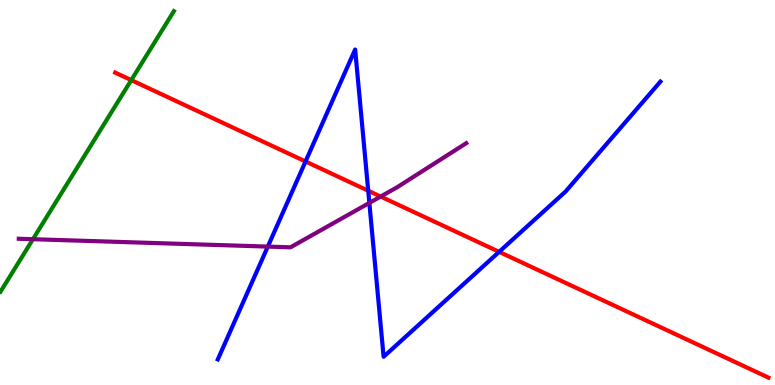[{'lines': ['blue', 'red'], 'intersections': [{'x': 3.94, 'y': 5.81}, {'x': 4.75, 'y': 5.05}, {'x': 6.44, 'y': 3.46}]}, {'lines': ['green', 'red'], 'intersections': [{'x': 1.69, 'y': 7.92}]}, {'lines': ['purple', 'red'], 'intersections': [{'x': 4.91, 'y': 4.9}]}, {'lines': ['blue', 'green'], 'intersections': []}, {'lines': ['blue', 'purple'], 'intersections': [{'x': 3.46, 'y': 3.59}, {'x': 4.77, 'y': 4.73}]}, {'lines': ['green', 'purple'], 'intersections': [{'x': 0.425, 'y': 3.79}]}]